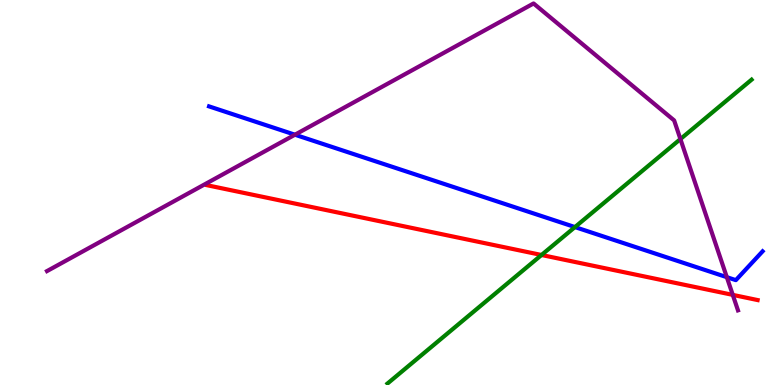[{'lines': ['blue', 'red'], 'intersections': []}, {'lines': ['green', 'red'], 'intersections': [{'x': 6.99, 'y': 3.38}]}, {'lines': ['purple', 'red'], 'intersections': [{'x': 9.46, 'y': 2.34}]}, {'lines': ['blue', 'green'], 'intersections': [{'x': 7.42, 'y': 4.1}]}, {'lines': ['blue', 'purple'], 'intersections': [{'x': 3.81, 'y': 6.5}, {'x': 9.38, 'y': 2.8}]}, {'lines': ['green', 'purple'], 'intersections': [{'x': 8.78, 'y': 6.39}]}]